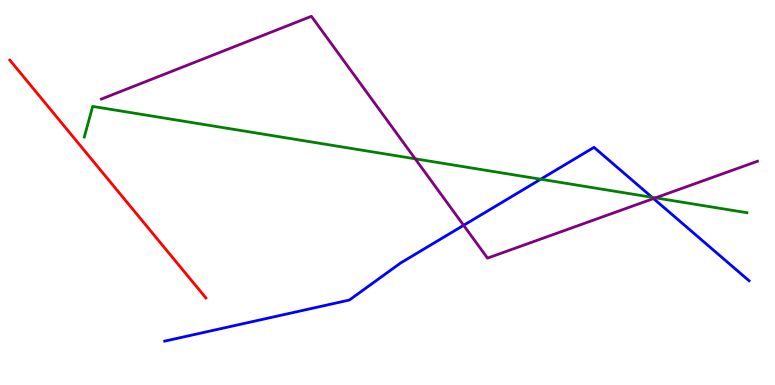[{'lines': ['blue', 'red'], 'intersections': []}, {'lines': ['green', 'red'], 'intersections': []}, {'lines': ['purple', 'red'], 'intersections': []}, {'lines': ['blue', 'green'], 'intersections': [{'x': 6.98, 'y': 5.35}, {'x': 8.41, 'y': 4.88}]}, {'lines': ['blue', 'purple'], 'intersections': [{'x': 5.98, 'y': 4.15}, {'x': 8.43, 'y': 4.84}]}, {'lines': ['green', 'purple'], 'intersections': [{'x': 5.36, 'y': 5.87}, {'x': 8.46, 'y': 4.86}]}]